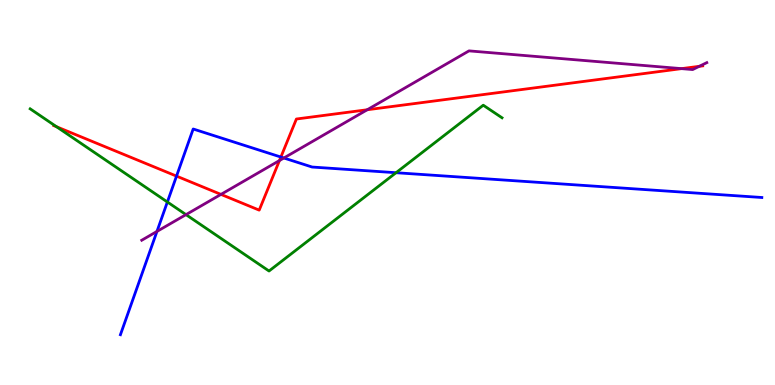[{'lines': ['blue', 'red'], 'intersections': [{'x': 2.28, 'y': 5.43}, {'x': 3.62, 'y': 5.92}]}, {'lines': ['green', 'red'], 'intersections': [{'x': 0.73, 'y': 6.71}]}, {'lines': ['purple', 'red'], 'intersections': [{'x': 2.85, 'y': 4.95}, {'x': 3.61, 'y': 5.83}, {'x': 4.74, 'y': 7.15}, {'x': 8.79, 'y': 8.22}, {'x': 9.02, 'y': 8.28}]}, {'lines': ['blue', 'green'], 'intersections': [{'x': 2.16, 'y': 4.75}, {'x': 5.11, 'y': 5.51}]}, {'lines': ['blue', 'purple'], 'intersections': [{'x': 2.03, 'y': 3.99}, {'x': 3.66, 'y': 5.9}]}, {'lines': ['green', 'purple'], 'intersections': [{'x': 2.4, 'y': 4.43}]}]